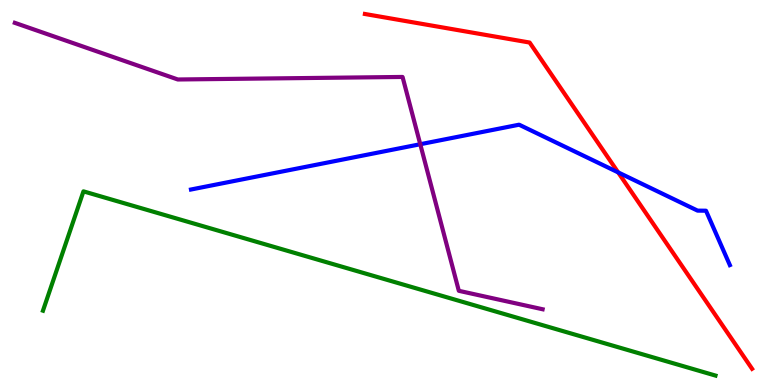[{'lines': ['blue', 'red'], 'intersections': [{'x': 7.98, 'y': 5.52}]}, {'lines': ['green', 'red'], 'intersections': []}, {'lines': ['purple', 'red'], 'intersections': []}, {'lines': ['blue', 'green'], 'intersections': []}, {'lines': ['blue', 'purple'], 'intersections': [{'x': 5.42, 'y': 6.25}]}, {'lines': ['green', 'purple'], 'intersections': []}]